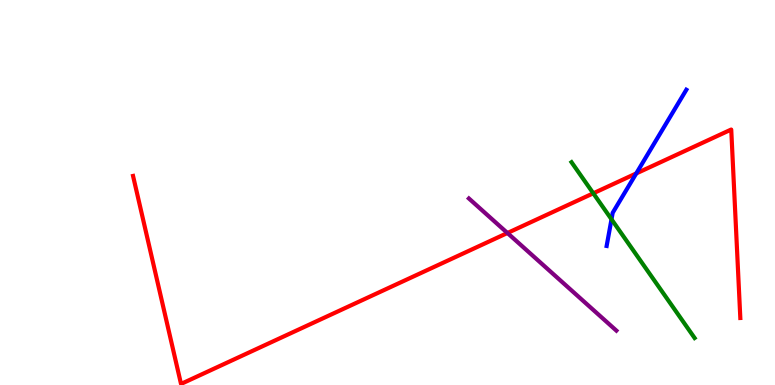[{'lines': ['blue', 'red'], 'intersections': [{'x': 8.21, 'y': 5.5}]}, {'lines': ['green', 'red'], 'intersections': [{'x': 7.66, 'y': 4.98}]}, {'lines': ['purple', 'red'], 'intersections': [{'x': 6.55, 'y': 3.95}]}, {'lines': ['blue', 'green'], 'intersections': [{'x': 7.89, 'y': 4.3}]}, {'lines': ['blue', 'purple'], 'intersections': []}, {'lines': ['green', 'purple'], 'intersections': []}]